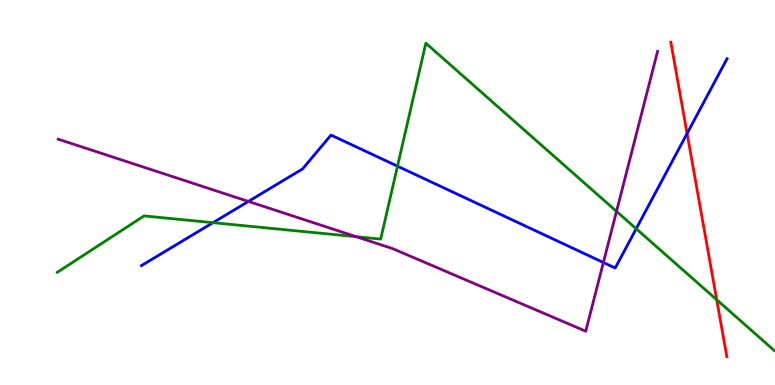[{'lines': ['blue', 'red'], 'intersections': [{'x': 8.87, 'y': 6.53}]}, {'lines': ['green', 'red'], 'intersections': [{'x': 9.25, 'y': 2.21}]}, {'lines': ['purple', 'red'], 'intersections': []}, {'lines': ['blue', 'green'], 'intersections': [{'x': 2.75, 'y': 4.22}, {'x': 5.13, 'y': 5.68}, {'x': 8.21, 'y': 4.06}]}, {'lines': ['blue', 'purple'], 'intersections': [{'x': 3.21, 'y': 4.77}, {'x': 7.79, 'y': 3.18}]}, {'lines': ['green', 'purple'], 'intersections': [{'x': 4.6, 'y': 3.85}, {'x': 7.95, 'y': 4.51}]}]